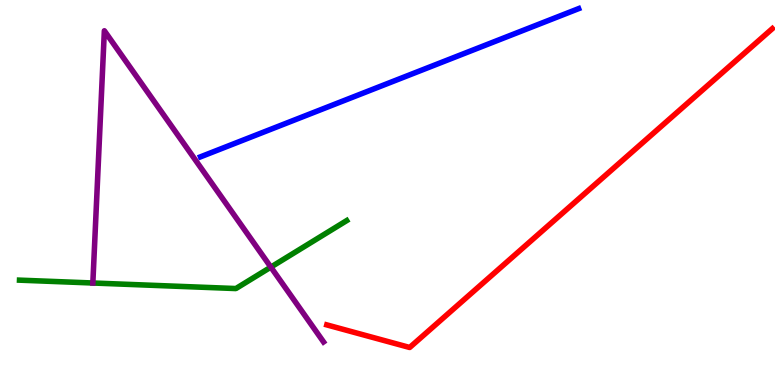[{'lines': ['blue', 'red'], 'intersections': []}, {'lines': ['green', 'red'], 'intersections': []}, {'lines': ['purple', 'red'], 'intersections': []}, {'lines': ['blue', 'green'], 'intersections': []}, {'lines': ['blue', 'purple'], 'intersections': []}, {'lines': ['green', 'purple'], 'intersections': [{'x': 1.2, 'y': 2.65}, {'x': 3.49, 'y': 3.06}]}]